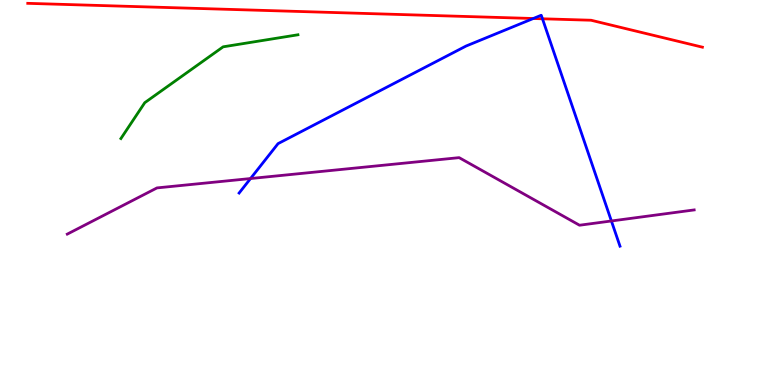[{'lines': ['blue', 'red'], 'intersections': [{'x': 6.88, 'y': 9.52}, {'x': 7.0, 'y': 9.51}]}, {'lines': ['green', 'red'], 'intersections': []}, {'lines': ['purple', 'red'], 'intersections': []}, {'lines': ['blue', 'green'], 'intersections': []}, {'lines': ['blue', 'purple'], 'intersections': [{'x': 3.23, 'y': 5.36}, {'x': 7.89, 'y': 4.26}]}, {'lines': ['green', 'purple'], 'intersections': []}]